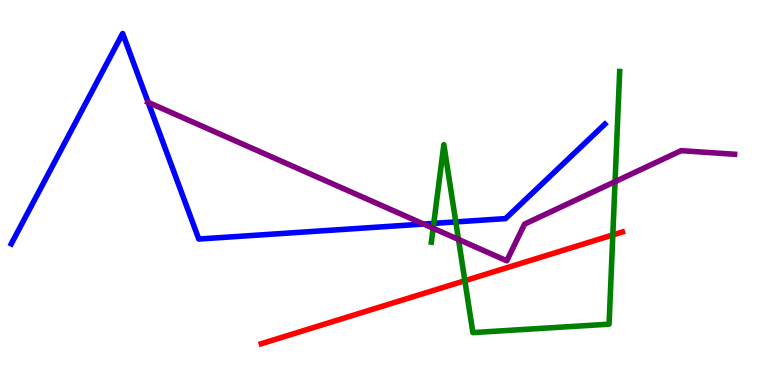[{'lines': ['blue', 'red'], 'intersections': []}, {'lines': ['green', 'red'], 'intersections': [{'x': 6.0, 'y': 2.71}, {'x': 7.91, 'y': 3.9}]}, {'lines': ['purple', 'red'], 'intersections': []}, {'lines': ['blue', 'green'], 'intersections': [{'x': 5.6, 'y': 4.2}, {'x': 5.88, 'y': 4.24}]}, {'lines': ['blue', 'purple'], 'intersections': [{'x': 1.91, 'y': 7.34}, {'x': 5.47, 'y': 4.18}]}, {'lines': ['green', 'purple'], 'intersections': [{'x': 5.59, 'y': 4.07}, {'x': 5.92, 'y': 3.78}, {'x': 7.94, 'y': 5.28}]}]